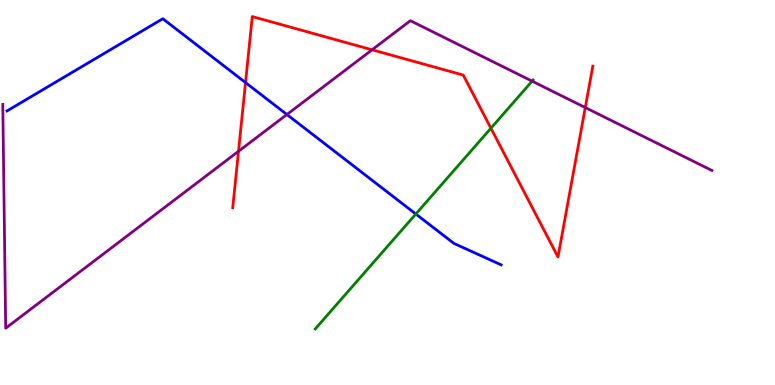[{'lines': ['blue', 'red'], 'intersections': [{'x': 3.17, 'y': 7.86}]}, {'lines': ['green', 'red'], 'intersections': [{'x': 6.33, 'y': 6.67}]}, {'lines': ['purple', 'red'], 'intersections': [{'x': 3.08, 'y': 6.07}, {'x': 4.8, 'y': 8.71}, {'x': 7.55, 'y': 7.21}]}, {'lines': ['blue', 'green'], 'intersections': [{'x': 5.37, 'y': 4.44}]}, {'lines': ['blue', 'purple'], 'intersections': [{'x': 3.7, 'y': 7.03}]}, {'lines': ['green', 'purple'], 'intersections': [{'x': 6.87, 'y': 7.89}]}]